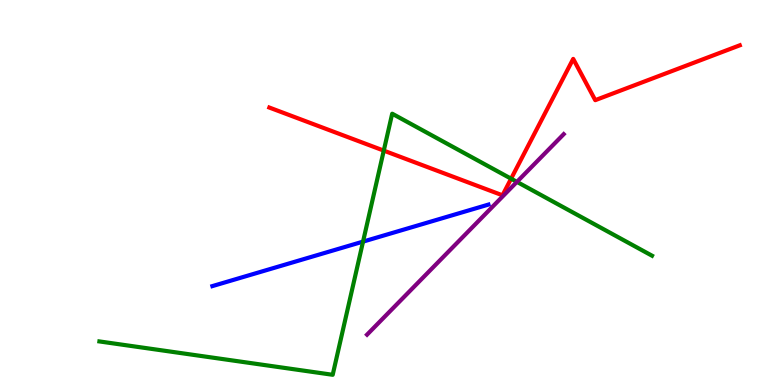[{'lines': ['blue', 'red'], 'intersections': []}, {'lines': ['green', 'red'], 'intersections': [{'x': 4.95, 'y': 6.09}, {'x': 6.59, 'y': 5.36}]}, {'lines': ['purple', 'red'], 'intersections': []}, {'lines': ['blue', 'green'], 'intersections': [{'x': 4.68, 'y': 3.72}]}, {'lines': ['blue', 'purple'], 'intersections': []}, {'lines': ['green', 'purple'], 'intersections': [{'x': 6.67, 'y': 5.28}]}]